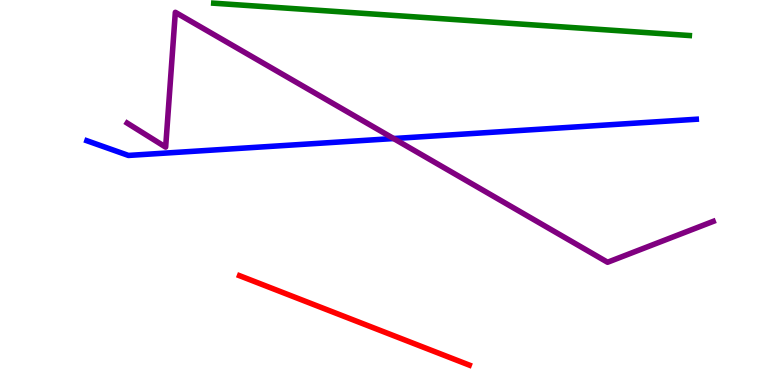[{'lines': ['blue', 'red'], 'intersections': []}, {'lines': ['green', 'red'], 'intersections': []}, {'lines': ['purple', 'red'], 'intersections': []}, {'lines': ['blue', 'green'], 'intersections': []}, {'lines': ['blue', 'purple'], 'intersections': [{'x': 5.08, 'y': 6.4}]}, {'lines': ['green', 'purple'], 'intersections': []}]